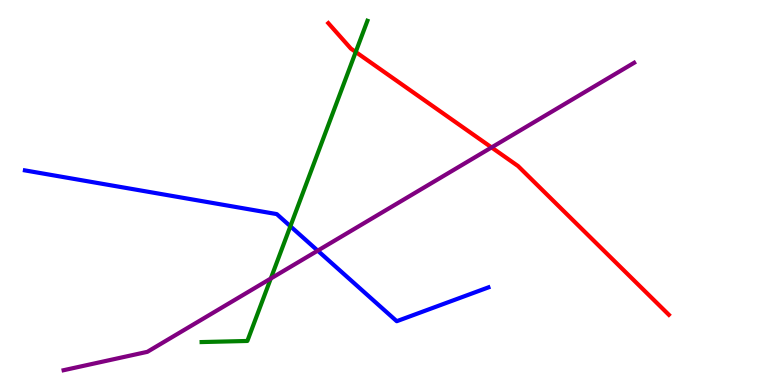[{'lines': ['blue', 'red'], 'intersections': []}, {'lines': ['green', 'red'], 'intersections': [{'x': 4.59, 'y': 8.65}]}, {'lines': ['purple', 'red'], 'intersections': [{'x': 6.34, 'y': 6.17}]}, {'lines': ['blue', 'green'], 'intersections': [{'x': 3.75, 'y': 4.12}]}, {'lines': ['blue', 'purple'], 'intersections': [{'x': 4.1, 'y': 3.49}]}, {'lines': ['green', 'purple'], 'intersections': [{'x': 3.49, 'y': 2.77}]}]